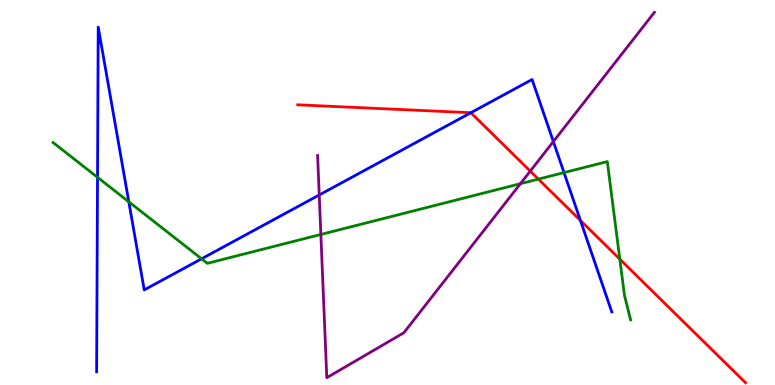[{'lines': ['blue', 'red'], 'intersections': [{'x': 6.08, 'y': 7.07}, {'x': 7.49, 'y': 4.27}]}, {'lines': ['green', 'red'], 'intersections': [{'x': 6.95, 'y': 5.35}, {'x': 8.0, 'y': 3.27}]}, {'lines': ['purple', 'red'], 'intersections': [{'x': 6.84, 'y': 5.56}]}, {'lines': ['blue', 'green'], 'intersections': [{'x': 1.26, 'y': 5.39}, {'x': 1.66, 'y': 4.76}, {'x': 2.6, 'y': 3.28}, {'x': 7.28, 'y': 5.52}]}, {'lines': ['blue', 'purple'], 'intersections': [{'x': 4.12, 'y': 4.94}, {'x': 7.14, 'y': 6.32}]}, {'lines': ['green', 'purple'], 'intersections': [{'x': 4.14, 'y': 3.91}, {'x': 6.72, 'y': 5.23}]}]